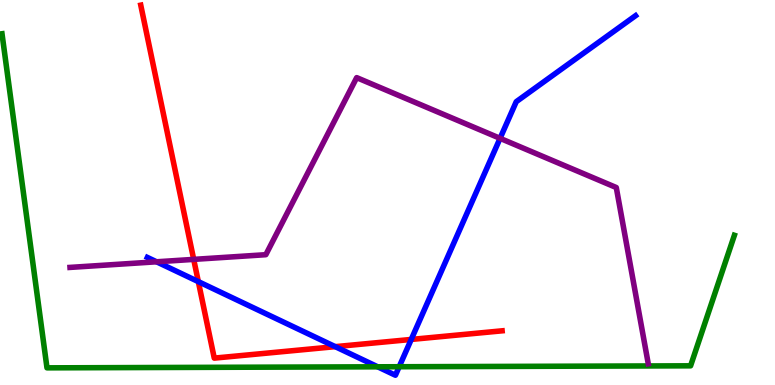[{'lines': ['blue', 'red'], 'intersections': [{'x': 2.56, 'y': 2.68}, {'x': 4.33, 'y': 0.996}, {'x': 5.31, 'y': 1.18}]}, {'lines': ['green', 'red'], 'intersections': []}, {'lines': ['purple', 'red'], 'intersections': [{'x': 2.5, 'y': 3.26}]}, {'lines': ['blue', 'green'], 'intersections': [{'x': 4.87, 'y': 0.473}, {'x': 5.15, 'y': 0.474}]}, {'lines': ['blue', 'purple'], 'intersections': [{'x': 2.02, 'y': 3.2}, {'x': 6.45, 'y': 6.41}]}, {'lines': ['green', 'purple'], 'intersections': []}]